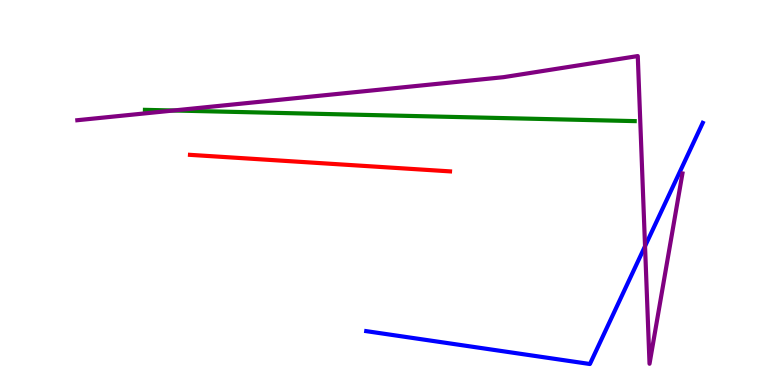[{'lines': ['blue', 'red'], 'intersections': []}, {'lines': ['green', 'red'], 'intersections': []}, {'lines': ['purple', 'red'], 'intersections': []}, {'lines': ['blue', 'green'], 'intersections': []}, {'lines': ['blue', 'purple'], 'intersections': [{'x': 8.32, 'y': 3.6}]}, {'lines': ['green', 'purple'], 'intersections': [{'x': 2.24, 'y': 7.13}]}]